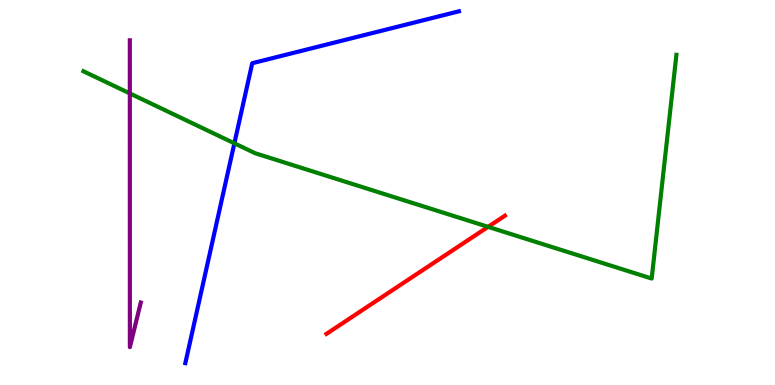[{'lines': ['blue', 'red'], 'intersections': []}, {'lines': ['green', 'red'], 'intersections': [{'x': 6.3, 'y': 4.11}]}, {'lines': ['purple', 'red'], 'intersections': []}, {'lines': ['blue', 'green'], 'intersections': [{'x': 3.02, 'y': 6.28}]}, {'lines': ['blue', 'purple'], 'intersections': []}, {'lines': ['green', 'purple'], 'intersections': [{'x': 1.68, 'y': 7.57}]}]